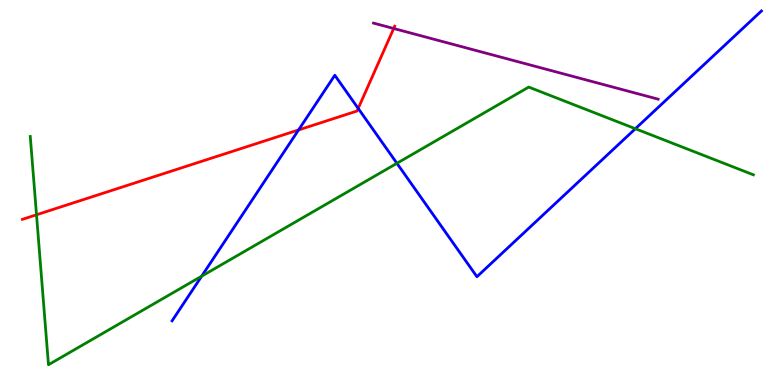[{'lines': ['blue', 'red'], 'intersections': [{'x': 3.85, 'y': 6.62}, {'x': 4.62, 'y': 7.18}]}, {'lines': ['green', 'red'], 'intersections': [{'x': 0.471, 'y': 4.42}]}, {'lines': ['purple', 'red'], 'intersections': [{'x': 5.08, 'y': 9.26}]}, {'lines': ['blue', 'green'], 'intersections': [{'x': 2.6, 'y': 2.83}, {'x': 5.12, 'y': 5.76}, {'x': 8.2, 'y': 6.66}]}, {'lines': ['blue', 'purple'], 'intersections': []}, {'lines': ['green', 'purple'], 'intersections': []}]